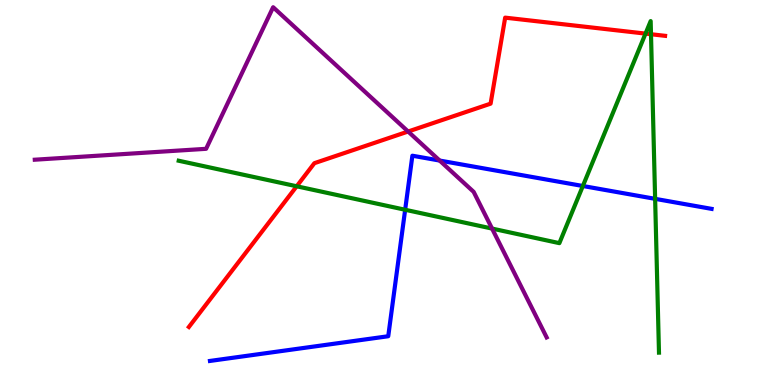[{'lines': ['blue', 'red'], 'intersections': []}, {'lines': ['green', 'red'], 'intersections': [{'x': 3.83, 'y': 5.16}, {'x': 8.33, 'y': 9.13}, {'x': 8.4, 'y': 9.11}]}, {'lines': ['purple', 'red'], 'intersections': [{'x': 5.27, 'y': 6.58}]}, {'lines': ['blue', 'green'], 'intersections': [{'x': 5.23, 'y': 4.55}, {'x': 7.52, 'y': 5.17}, {'x': 8.45, 'y': 4.84}]}, {'lines': ['blue', 'purple'], 'intersections': [{'x': 5.67, 'y': 5.83}]}, {'lines': ['green', 'purple'], 'intersections': [{'x': 6.35, 'y': 4.06}]}]